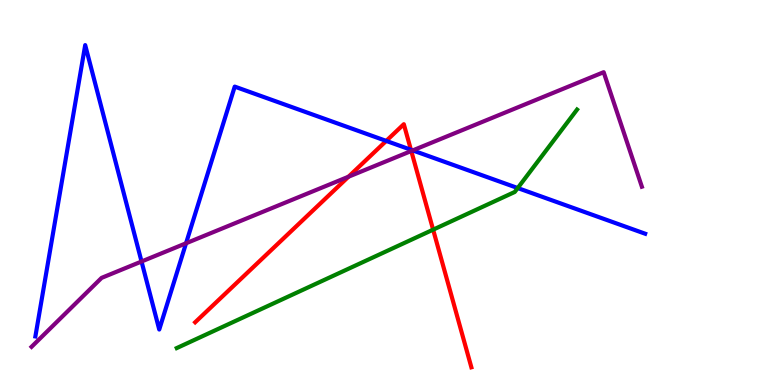[{'lines': ['blue', 'red'], 'intersections': [{'x': 4.98, 'y': 6.34}, {'x': 5.3, 'y': 6.11}]}, {'lines': ['green', 'red'], 'intersections': [{'x': 5.59, 'y': 4.03}]}, {'lines': ['purple', 'red'], 'intersections': [{'x': 4.5, 'y': 5.41}, {'x': 5.31, 'y': 6.08}]}, {'lines': ['blue', 'green'], 'intersections': [{'x': 6.68, 'y': 5.12}]}, {'lines': ['blue', 'purple'], 'intersections': [{'x': 1.83, 'y': 3.21}, {'x': 2.4, 'y': 3.68}, {'x': 5.33, 'y': 6.09}]}, {'lines': ['green', 'purple'], 'intersections': []}]